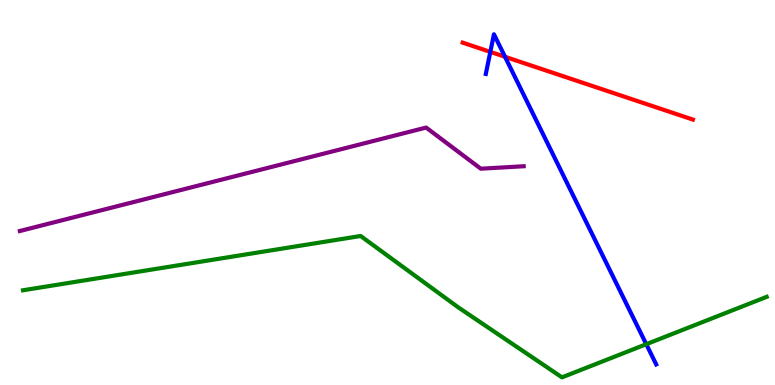[{'lines': ['blue', 'red'], 'intersections': [{'x': 6.33, 'y': 8.65}, {'x': 6.52, 'y': 8.52}]}, {'lines': ['green', 'red'], 'intersections': []}, {'lines': ['purple', 'red'], 'intersections': []}, {'lines': ['blue', 'green'], 'intersections': [{'x': 8.34, 'y': 1.06}]}, {'lines': ['blue', 'purple'], 'intersections': []}, {'lines': ['green', 'purple'], 'intersections': []}]